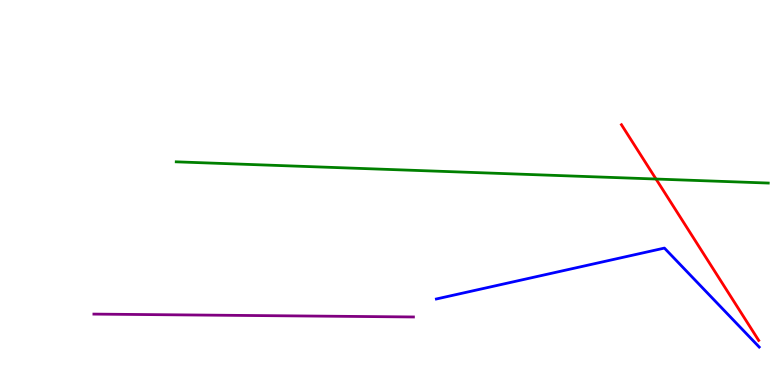[{'lines': ['blue', 'red'], 'intersections': []}, {'lines': ['green', 'red'], 'intersections': [{'x': 8.46, 'y': 5.35}]}, {'lines': ['purple', 'red'], 'intersections': []}, {'lines': ['blue', 'green'], 'intersections': []}, {'lines': ['blue', 'purple'], 'intersections': []}, {'lines': ['green', 'purple'], 'intersections': []}]